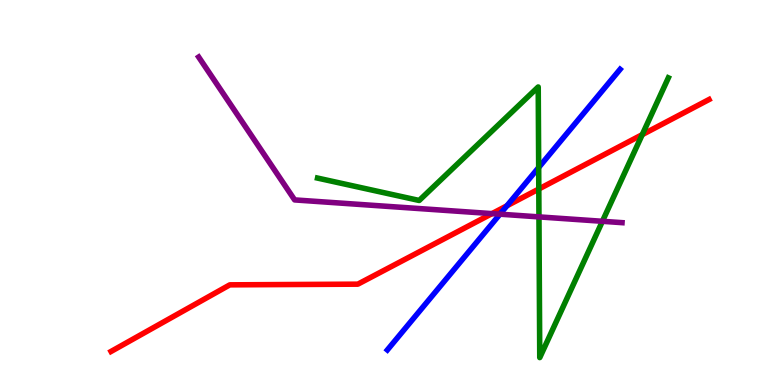[{'lines': ['blue', 'red'], 'intersections': [{'x': 6.54, 'y': 4.66}]}, {'lines': ['green', 'red'], 'intersections': [{'x': 6.95, 'y': 5.09}, {'x': 8.29, 'y': 6.5}]}, {'lines': ['purple', 'red'], 'intersections': [{'x': 6.35, 'y': 4.45}]}, {'lines': ['blue', 'green'], 'intersections': [{'x': 6.95, 'y': 5.65}]}, {'lines': ['blue', 'purple'], 'intersections': [{'x': 6.45, 'y': 4.44}]}, {'lines': ['green', 'purple'], 'intersections': [{'x': 6.95, 'y': 4.37}, {'x': 7.77, 'y': 4.25}]}]